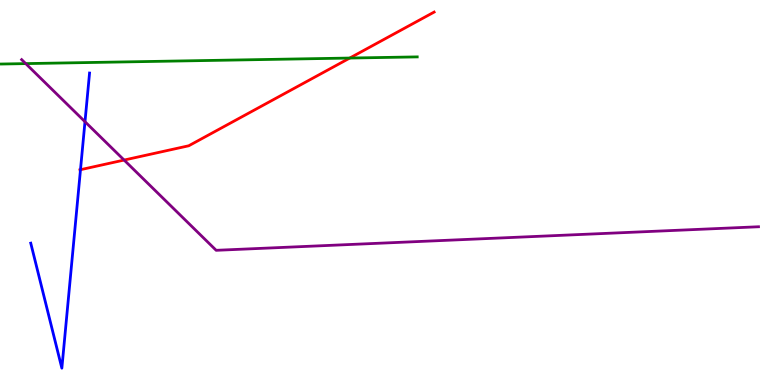[{'lines': ['blue', 'red'], 'intersections': [{'x': 1.04, 'y': 5.59}]}, {'lines': ['green', 'red'], 'intersections': [{'x': 4.51, 'y': 8.49}]}, {'lines': ['purple', 'red'], 'intersections': [{'x': 1.6, 'y': 5.84}]}, {'lines': ['blue', 'green'], 'intersections': []}, {'lines': ['blue', 'purple'], 'intersections': [{'x': 1.1, 'y': 6.84}]}, {'lines': ['green', 'purple'], 'intersections': [{'x': 0.332, 'y': 8.35}]}]